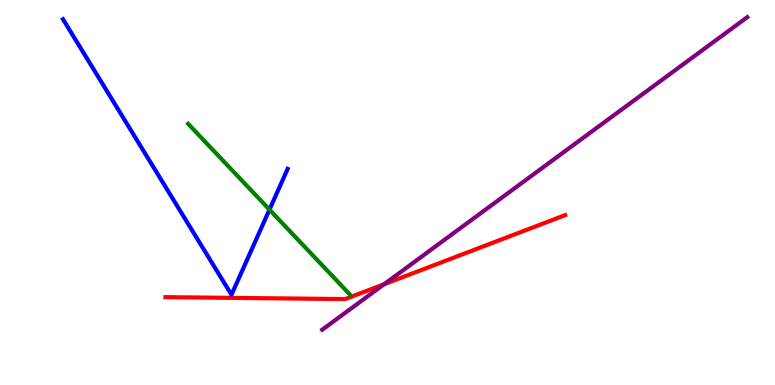[{'lines': ['blue', 'red'], 'intersections': []}, {'lines': ['green', 'red'], 'intersections': []}, {'lines': ['purple', 'red'], 'intersections': [{'x': 4.96, 'y': 2.62}]}, {'lines': ['blue', 'green'], 'intersections': [{'x': 3.48, 'y': 4.55}]}, {'lines': ['blue', 'purple'], 'intersections': []}, {'lines': ['green', 'purple'], 'intersections': []}]